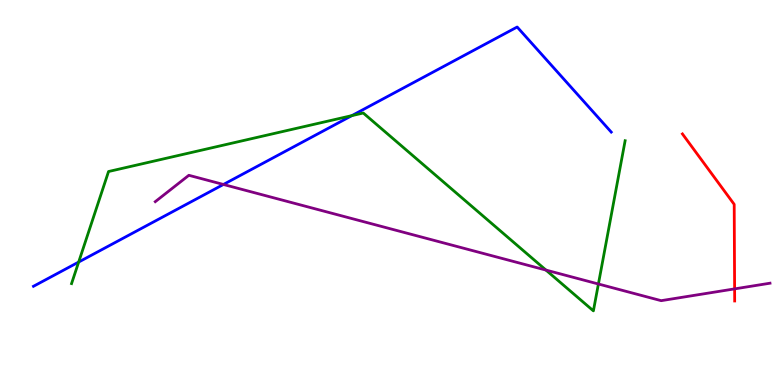[{'lines': ['blue', 'red'], 'intersections': []}, {'lines': ['green', 'red'], 'intersections': []}, {'lines': ['purple', 'red'], 'intersections': [{'x': 9.48, 'y': 2.5}]}, {'lines': ['blue', 'green'], 'intersections': [{'x': 1.02, 'y': 3.19}, {'x': 4.54, 'y': 7.0}]}, {'lines': ['blue', 'purple'], 'intersections': [{'x': 2.88, 'y': 5.21}]}, {'lines': ['green', 'purple'], 'intersections': [{'x': 7.04, 'y': 2.99}, {'x': 7.72, 'y': 2.62}]}]